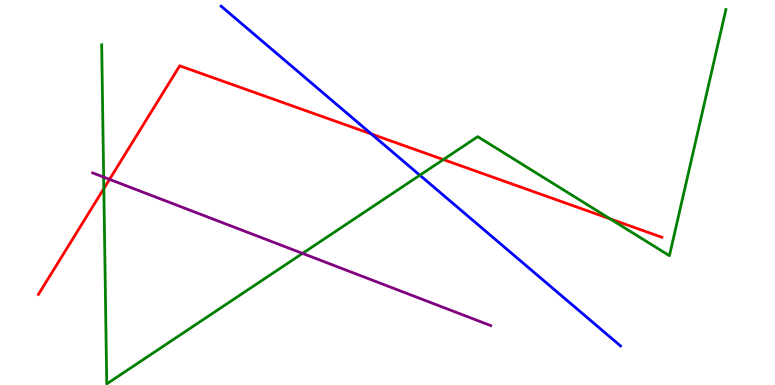[{'lines': ['blue', 'red'], 'intersections': [{'x': 4.79, 'y': 6.52}]}, {'lines': ['green', 'red'], 'intersections': [{'x': 1.34, 'y': 5.1}, {'x': 5.72, 'y': 5.86}, {'x': 7.87, 'y': 4.31}]}, {'lines': ['purple', 'red'], 'intersections': [{'x': 1.41, 'y': 5.34}]}, {'lines': ['blue', 'green'], 'intersections': [{'x': 5.42, 'y': 5.45}]}, {'lines': ['blue', 'purple'], 'intersections': []}, {'lines': ['green', 'purple'], 'intersections': [{'x': 1.34, 'y': 5.4}, {'x': 3.9, 'y': 3.42}]}]